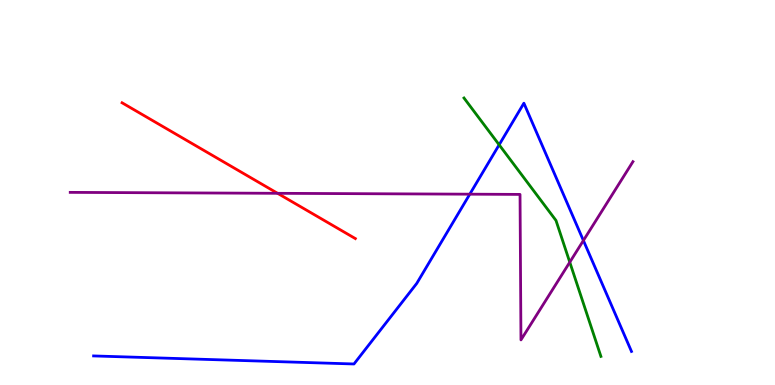[{'lines': ['blue', 'red'], 'intersections': []}, {'lines': ['green', 'red'], 'intersections': []}, {'lines': ['purple', 'red'], 'intersections': [{'x': 3.58, 'y': 4.98}]}, {'lines': ['blue', 'green'], 'intersections': [{'x': 6.44, 'y': 6.24}]}, {'lines': ['blue', 'purple'], 'intersections': [{'x': 6.06, 'y': 4.96}, {'x': 7.53, 'y': 3.75}]}, {'lines': ['green', 'purple'], 'intersections': [{'x': 7.35, 'y': 3.19}]}]